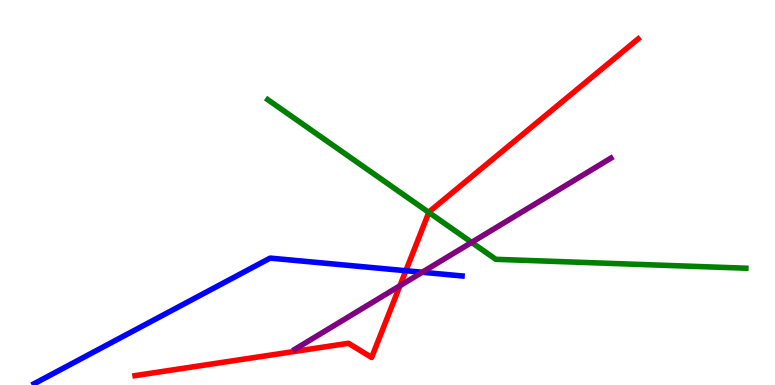[{'lines': ['blue', 'red'], 'intersections': [{'x': 5.24, 'y': 2.97}]}, {'lines': ['green', 'red'], 'intersections': [{'x': 5.53, 'y': 4.48}]}, {'lines': ['purple', 'red'], 'intersections': [{'x': 5.16, 'y': 2.58}]}, {'lines': ['blue', 'green'], 'intersections': []}, {'lines': ['blue', 'purple'], 'intersections': [{'x': 5.45, 'y': 2.93}]}, {'lines': ['green', 'purple'], 'intersections': [{'x': 6.09, 'y': 3.7}]}]